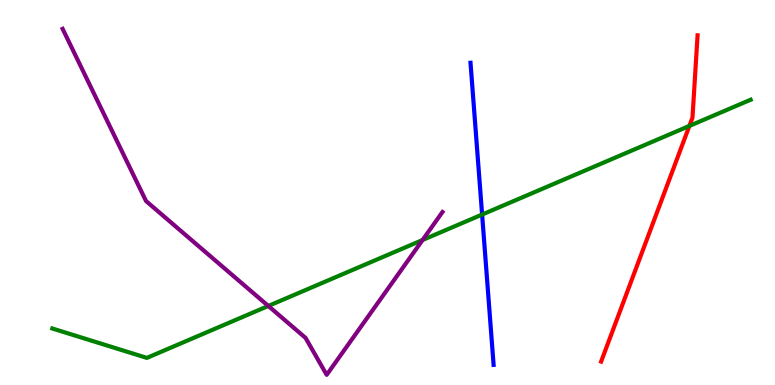[{'lines': ['blue', 'red'], 'intersections': []}, {'lines': ['green', 'red'], 'intersections': [{'x': 8.9, 'y': 6.73}]}, {'lines': ['purple', 'red'], 'intersections': []}, {'lines': ['blue', 'green'], 'intersections': [{'x': 6.22, 'y': 4.43}]}, {'lines': ['blue', 'purple'], 'intersections': []}, {'lines': ['green', 'purple'], 'intersections': [{'x': 3.46, 'y': 2.05}, {'x': 5.45, 'y': 3.77}]}]